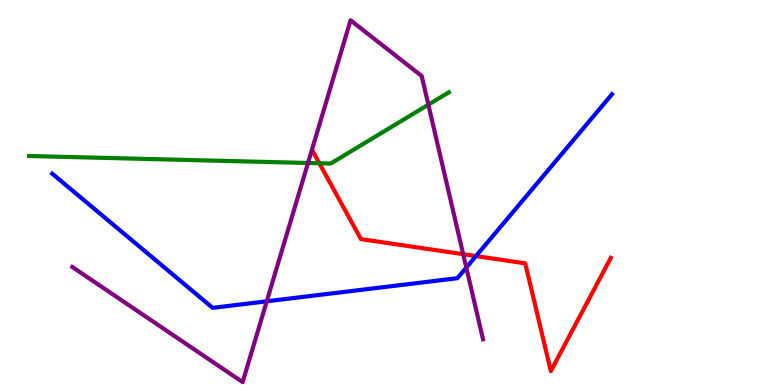[{'lines': ['blue', 'red'], 'intersections': [{'x': 6.14, 'y': 3.35}]}, {'lines': ['green', 'red'], 'intersections': [{'x': 4.12, 'y': 5.76}]}, {'lines': ['purple', 'red'], 'intersections': [{'x': 5.98, 'y': 3.4}]}, {'lines': ['blue', 'green'], 'intersections': []}, {'lines': ['blue', 'purple'], 'intersections': [{'x': 3.44, 'y': 2.17}, {'x': 6.02, 'y': 3.05}]}, {'lines': ['green', 'purple'], 'intersections': [{'x': 3.97, 'y': 5.77}, {'x': 5.53, 'y': 7.28}]}]